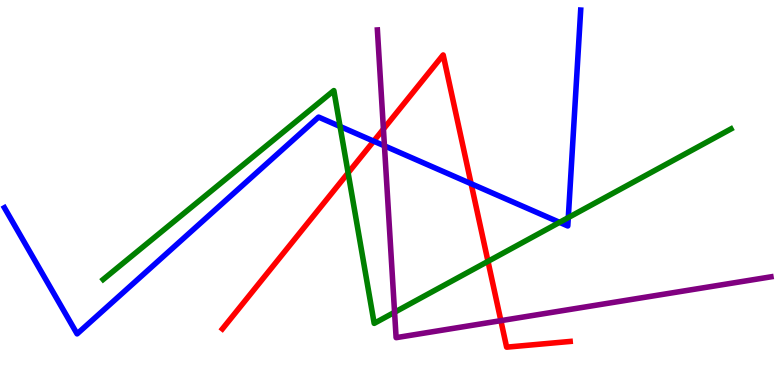[{'lines': ['blue', 'red'], 'intersections': [{'x': 4.82, 'y': 6.33}, {'x': 6.08, 'y': 5.23}]}, {'lines': ['green', 'red'], 'intersections': [{'x': 4.49, 'y': 5.51}, {'x': 6.3, 'y': 3.21}]}, {'lines': ['purple', 'red'], 'intersections': [{'x': 4.95, 'y': 6.65}, {'x': 6.46, 'y': 1.67}]}, {'lines': ['blue', 'green'], 'intersections': [{'x': 4.39, 'y': 6.72}, {'x': 7.22, 'y': 4.22}, {'x': 7.33, 'y': 4.35}]}, {'lines': ['blue', 'purple'], 'intersections': [{'x': 4.96, 'y': 6.21}]}, {'lines': ['green', 'purple'], 'intersections': [{'x': 5.09, 'y': 1.89}]}]